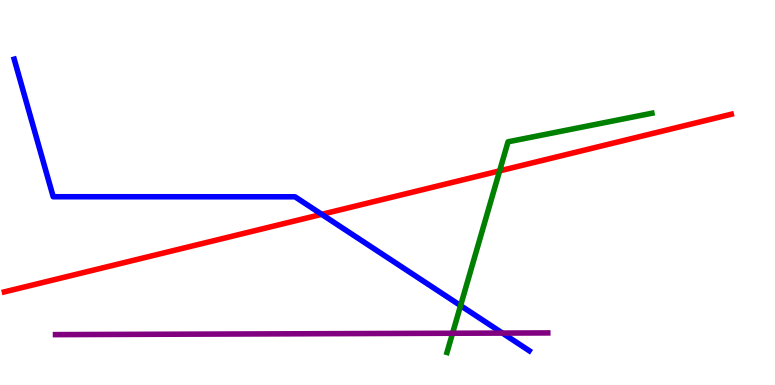[{'lines': ['blue', 'red'], 'intersections': [{'x': 4.15, 'y': 4.43}]}, {'lines': ['green', 'red'], 'intersections': [{'x': 6.45, 'y': 5.56}]}, {'lines': ['purple', 'red'], 'intersections': []}, {'lines': ['blue', 'green'], 'intersections': [{'x': 5.94, 'y': 2.06}]}, {'lines': ['blue', 'purple'], 'intersections': [{'x': 6.48, 'y': 1.35}]}, {'lines': ['green', 'purple'], 'intersections': [{'x': 5.84, 'y': 1.34}]}]